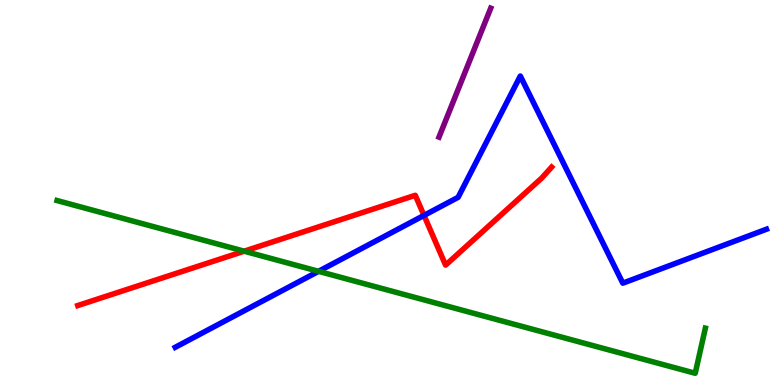[{'lines': ['blue', 'red'], 'intersections': [{'x': 5.47, 'y': 4.4}]}, {'lines': ['green', 'red'], 'intersections': [{'x': 3.15, 'y': 3.48}]}, {'lines': ['purple', 'red'], 'intersections': []}, {'lines': ['blue', 'green'], 'intersections': [{'x': 4.11, 'y': 2.95}]}, {'lines': ['blue', 'purple'], 'intersections': []}, {'lines': ['green', 'purple'], 'intersections': []}]